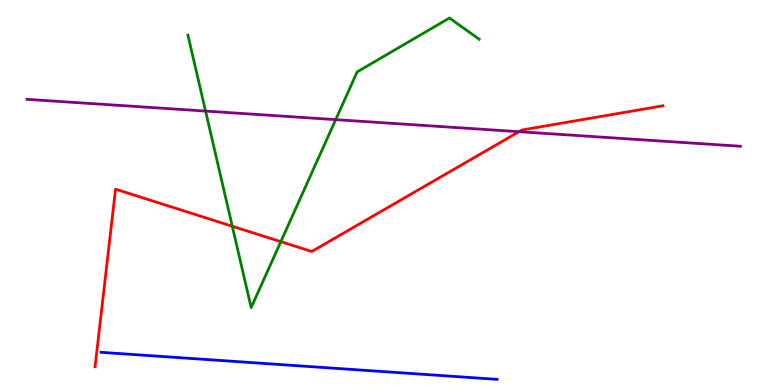[{'lines': ['blue', 'red'], 'intersections': []}, {'lines': ['green', 'red'], 'intersections': [{'x': 3.0, 'y': 4.12}, {'x': 3.62, 'y': 3.72}]}, {'lines': ['purple', 'red'], 'intersections': [{'x': 6.7, 'y': 6.58}]}, {'lines': ['blue', 'green'], 'intersections': []}, {'lines': ['blue', 'purple'], 'intersections': []}, {'lines': ['green', 'purple'], 'intersections': [{'x': 2.65, 'y': 7.11}, {'x': 4.33, 'y': 6.89}]}]